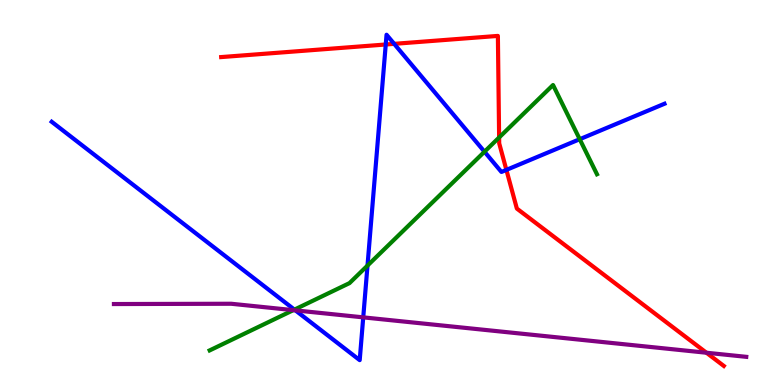[{'lines': ['blue', 'red'], 'intersections': [{'x': 4.98, 'y': 8.84}, {'x': 5.09, 'y': 8.86}, {'x': 6.53, 'y': 5.59}]}, {'lines': ['green', 'red'], 'intersections': [{'x': 6.44, 'y': 6.43}]}, {'lines': ['purple', 'red'], 'intersections': [{'x': 9.12, 'y': 0.838}]}, {'lines': ['blue', 'green'], 'intersections': [{'x': 3.8, 'y': 1.96}, {'x': 4.74, 'y': 3.1}, {'x': 6.25, 'y': 6.06}, {'x': 7.48, 'y': 6.38}]}, {'lines': ['blue', 'purple'], 'intersections': [{'x': 3.81, 'y': 1.94}, {'x': 4.69, 'y': 1.76}]}, {'lines': ['green', 'purple'], 'intersections': [{'x': 3.78, 'y': 1.94}]}]